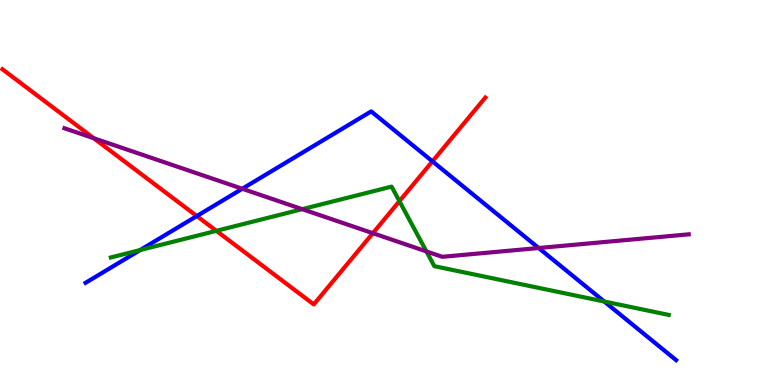[{'lines': ['blue', 'red'], 'intersections': [{'x': 2.54, 'y': 4.39}, {'x': 5.58, 'y': 5.81}]}, {'lines': ['green', 'red'], 'intersections': [{'x': 2.79, 'y': 4.0}, {'x': 5.15, 'y': 4.77}]}, {'lines': ['purple', 'red'], 'intersections': [{'x': 1.21, 'y': 6.41}, {'x': 4.81, 'y': 3.94}]}, {'lines': ['blue', 'green'], 'intersections': [{'x': 1.81, 'y': 3.5}, {'x': 7.8, 'y': 2.17}]}, {'lines': ['blue', 'purple'], 'intersections': [{'x': 3.13, 'y': 5.1}, {'x': 6.95, 'y': 3.56}]}, {'lines': ['green', 'purple'], 'intersections': [{'x': 3.9, 'y': 4.57}, {'x': 5.5, 'y': 3.47}]}]